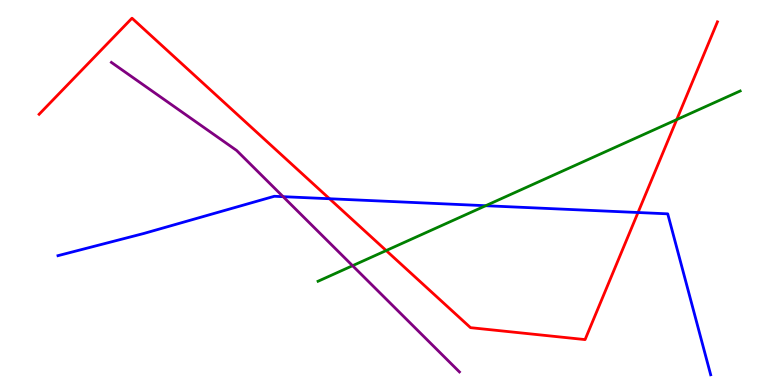[{'lines': ['blue', 'red'], 'intersections': [{'x': 4.25, 'y': 4.84}, {'x': 8.23, 'y': 4.48}]}, {'lines': ['green', 'red'], 'intersections': [{'x': 4.98, 'y': 3.49}, {'x': 8.73, 'y': 6.89}]}, {'lines': ['purple', 'red'], 'intersections': []}, {'lines': ['blue', 'green'], 'intersections': [{'x': 6.27, 'y': 4.66}]}, {'lines': ['blue', 'purple'], 'intersections': [{'x': 3.65, 'y': 4.89}]}, {'lines': ['green', 'purple'], 'intersections': [{'x': 4.55, 'y': 3.1}]}]